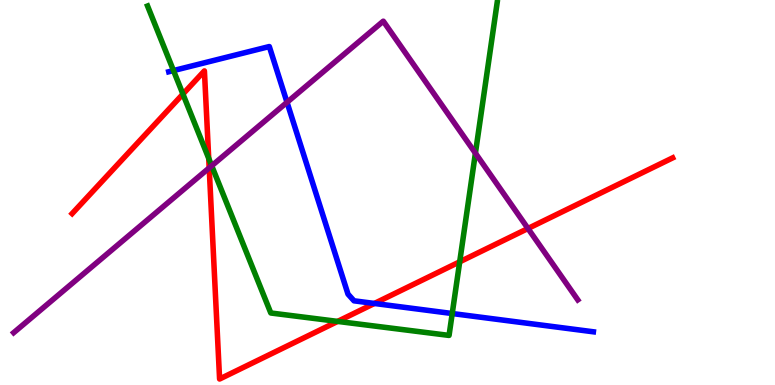[{'lines': ['blue', 'red'], 'intersections': [{'x': 4.83, 'y': 2.12}]}, {'lines': ['green', 'red'], 'intersections': [{'x': 2.36, 'y': 7.56}, {'x': 2.69, 'y': 5.89}, {'x': 4.36, 'y': 1.65}, {'x': 5.93, 'y': 3.2}]}, {'lines': ['purple', 'red'], 'intersections': [{'x': 2.7, 'y': 5.64}, {'x': 6.81, 'y': 4.07}]}, {'lines': ['blue', 'green'], 'intersections': [{'x': 2.24, 'y': 8.17}, {'x': 5.84, 'y': 1.86}]}, {'lines': ['blue', 'purple'], 'intersections': [{'x': 3.7, 'y': 7.34}]}, {'lines': ['green', 'purple'], 'intersections': [{'x': 2.73, 'y': 5.69}, {'x': 6.13, 'y': 6.02}]}]